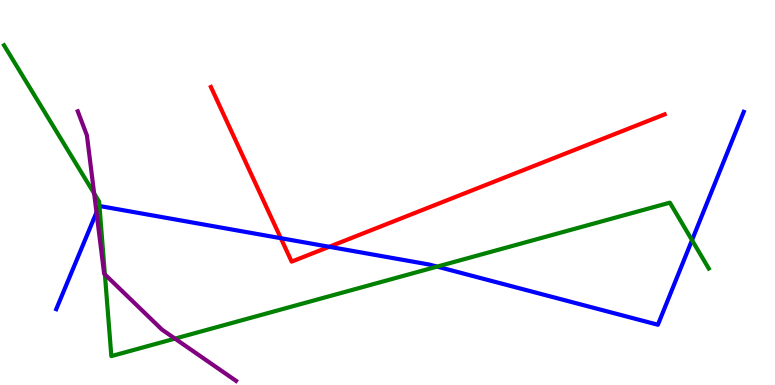[{'lines': ['blue', 'red'], 'intersections': [{'x': 3.62, 'y': 3.81}, {'x': 4.25, 'y': 3.59}]}, {'lines': ['green', 'red'], 'intersections': []}, {'lines': ['purple', 'red'], 'intersections': []}, {'lines': ['blue', 'green'], 'intersections': [{'x': 1.28, 'y': 4.65}, {'x': 5.64, 'y': 3.08}, {'x': 8.93, 'y': 3.76}]}, {'lines': ['blue', 'purple'], 'intersections': [{'x': 1.25, 'y': 4.48}]}, {'lines': ['green', 'purple'], 'intersections': [{'x': 1.21, 'y': 4.98}, {'x': 1.35, 'y': 2.87}, {'x': 2.26, 'y': 1.2}]}]